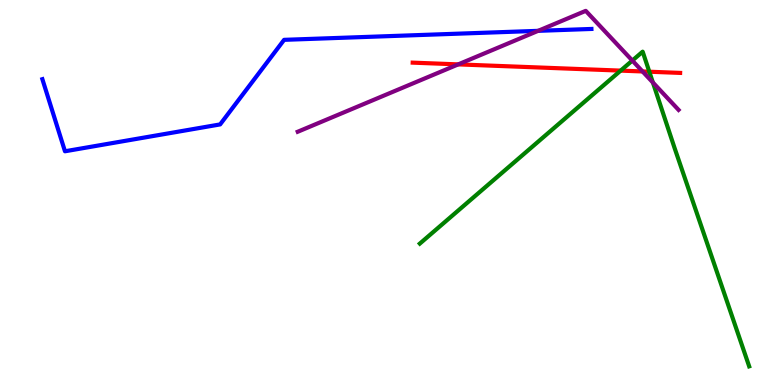[{'lines': ['blue', 'red'], 'intersections': []}, {'lines': ['green', 'red'], 'intersections': [{'x': 8.01, 'y': 8.17}, {'x': 8.38, 'y': 8.14}]}, {'lines': ['purple', 'red'], 'intersections': [{'x': 5.91, 'y': 8.33}, {'x': 8.29, 'y': 8.14}]}, {'lines': ['blue', 'green'], 'intersections': []}, {'lines': ['blue', 'purple'], 'intersections': [{'x': 6.94, 'y': 9.2}]}, {'lines': ['green', 'purple'], 'intersections': [{'x': 8.16, 'y': 8.43}, {'x': 8.42, 'y': 7.86}]}]